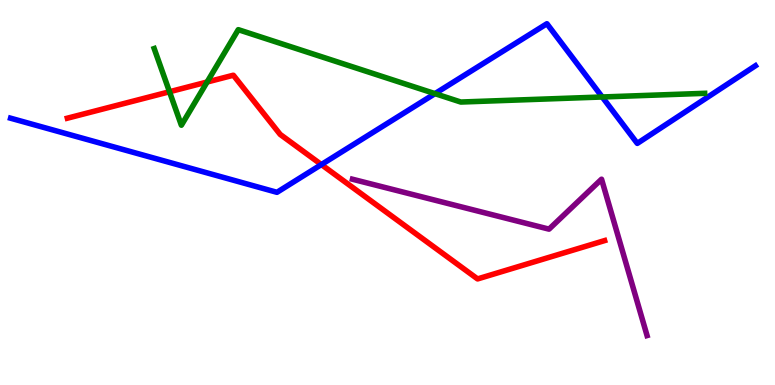[{'lines': ['blue', 'red'], 'intersections': [{'x': 4.15, 'y': 5.73}]}, {'lines': ['green', 'red'], 'intersections': [{'x': 2.19, 'y': 7.62}, {'x': 2.67, 'y': 7.87}]}, {'lines': ['purple', 'red'], 'intersections': []}, {'lines': ['blue', 'green'], 'intersections': [{'x': 5.61, 'y': 7.57}, {'x': 7.77, 'y': 7.48}]}, {'lines': ['blue', 'purple'], 'intersections': []}, {'lines': ['green', 'purple'], 'intersections': []}]